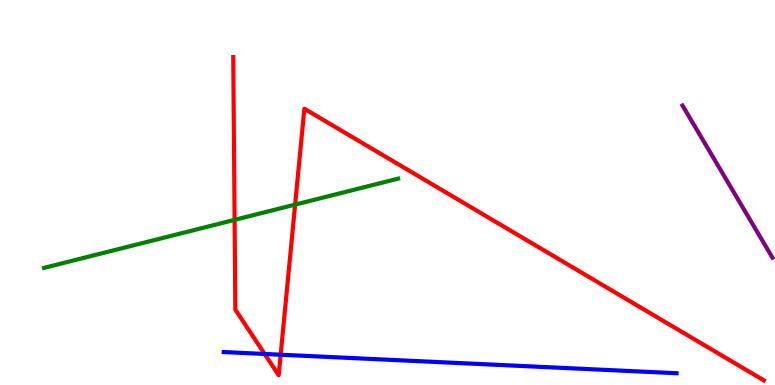[{'lines': ['blue', 'red'], 'intersections': [{'x': 3.41, 'y': 0.806}, {'x': 3.62, 'y': 0.787}]}, {'lines': ['green', 'red'], 'intersections': [{'x': 3.03, 'y': 4.29}, {'x': 3.81, 'y': 4.69}]}, {'lines': ['purple', 'red'], 'intersections': []}, {'lines': ['blue', 'green'], 'intersections': []}, {'lines': ['blue', 'purple'], 'intersections': []}, {'lines': ['green', 'purple'], 'intersections': []}]